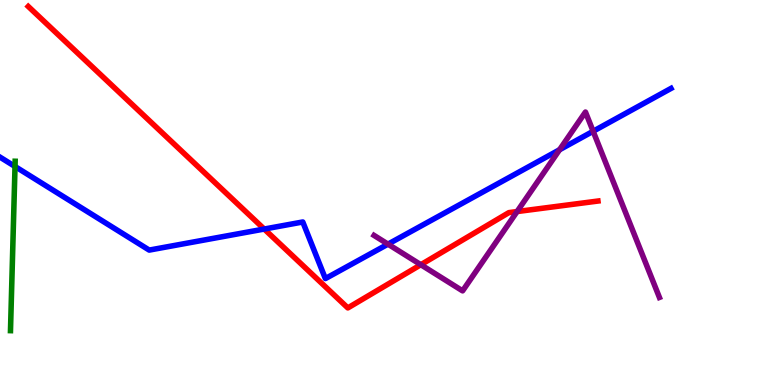[{'lines': ['blue', 'red'], 'intersections': [{'x': 3.41, 'y': 4.05}]}, {'lines': ['green', 'red'], 'intersections': []}, {'lines': ['purple', 'red'], 'intersections': [{'x': 5.43, 'y': 3.12}, {'x': 6.67, 'y': 4.5}]}, {'lines': ['blue', 'green'], 'intersections': [{'x': 0.194, 'y': 5.68}]}, {'lines': ['blue', 'purple'], 'intersections': [{'x': 5.01, 'y': 3.66}, {'x': 7.22, 'y': 6.11}, {'x': 7.65, 'y': 6.59}]}, {'lines': ['green', 'purple'], 'intersections': []}]